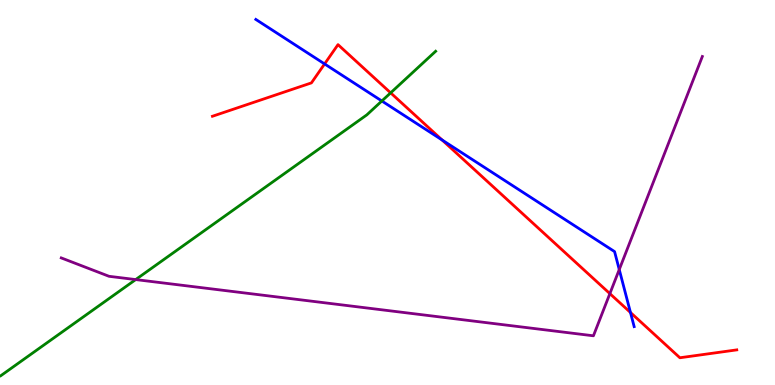[{'lines': ['blue', 'red'], 'intersections': [{'x': 4.19, 'y': 8.34}, {'x': 5.7, 'y': 6.36}, {'x': 8.14, 'y': 1.88}]}, {'lines': ['green', 'red'], 'intersections': [{'x': 5.04, 'y': 7.59}]}, {'lines': ['purple', 'red'], 'intersections': [{'x': 7.87, 'y': 2.37}]}, {'lines': ['blue', 'green'], 'intersections': [{'x': 4.93, 'y': 7.38}]}, {'lines': ['blue', 'purple'], 'intersections': [{'x': 7.99, 'y': 3.0}]}, {'lines': ['green', 'purple'], 'intersections': [{'x': 1.75, 'y': 2.74}]}]